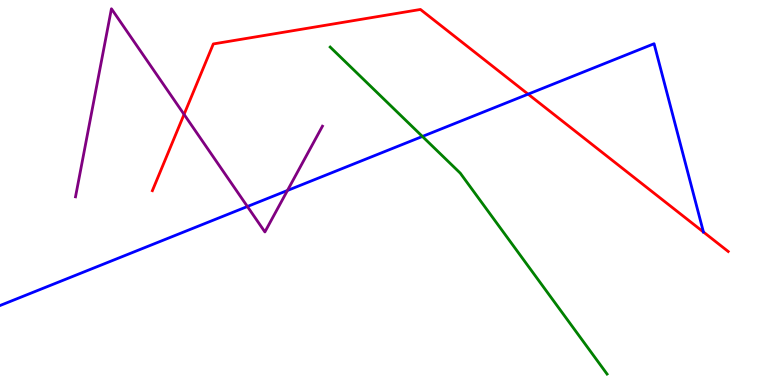[{'lines': ['blue', 'red'], 'intersections': [{'x': 6.81, 'y': 7.55}]}, {'lines': ['green', 'red'], 'intersections': []}, {'lines': ['purple', 'red'], 'intersections': [{'x': 2.37, 'y': 7.03}]}, {'lines': ['blue', 'green'], 'intersections': [{'x': 5.45, 'y': 6.46}]}, {'lines': ['blue', 'purple'], 'intersections': [{'x': 3.19, 'y': 4.64}, {'x': 3.71, 'y': 5.05}]}, {'lines': ['green', 'purple'], 'intersections': []}]